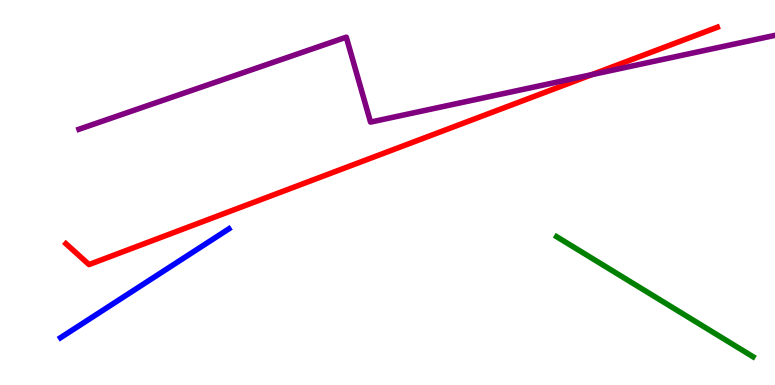[{'lines': ['blue', 'red'], 'intersections': []}, {'lines': ['green', 'red'], 'intersections': []}, {'lines': ['purple', 'red'], 'intersections': [{'x': 7.64, 'y': 8.06}]}, {'lines': ['blue', 'green'], 'intersections': []}, {'lines': ['blue', 'purple'], 'intersections': []}, {'lines': ['green', 'purple'], 'intersections': []}]